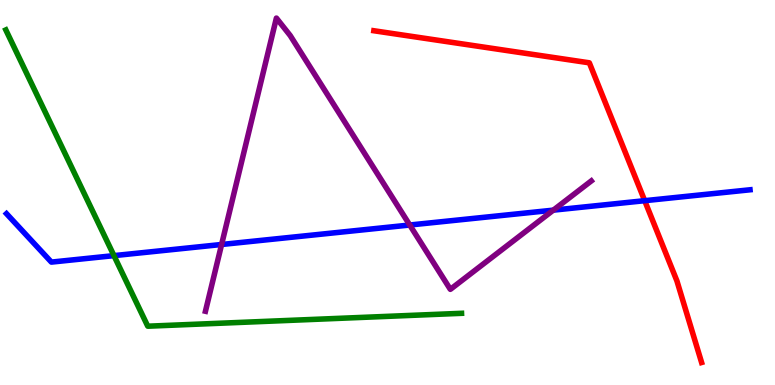[{'lines': ['blue', 'red'], 'intersections': [{'x': 8.32, 'y': 4.79}]}, {'lines': ['green', 'red'], 'intersections': []}, {'lines': ['purple', 'red'], 'intersections': []}, {'lines': ['blue', 'green'], 'intersections': [{'x': 1.47, 'y': 3.36}]}, {'lines': ['blue', 'purple'], 'intersections': [{'x': 2.86, 'y': 3.65}, {'x': 5.29, 'y': 4.16}, {'x': 7.14, 'y': 4.54}]}, {'lines': ['green', 'purple'], 'intersections': []}]